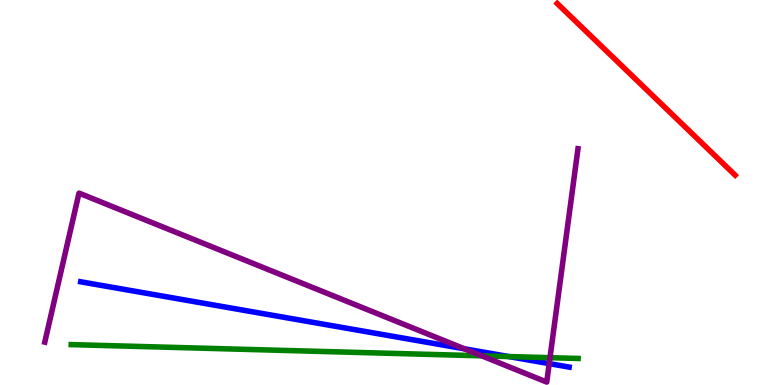[{'lines': ['blue', 'red'], 'intersections': []}, {'lines': ['green', 'red'], 'intersections': []}, {'lines': ['purple', 'red'], 'intersections': []}, {'lines': ['blue', 'green'], 'intersections': [{'x': 6.57, 'y': 0.739}]}, {'lines': ['blue', 'purple'], 'intersections': [{'x': 5.99, 'y': 0.94}, {'x': 7.09, 'y': 0.555}]}, {'lines': ['green', 'purple'], 'intersections': [{'x': 6.22, 'y': 0.758}, {'x': 7.1, 'y': 0.709}]}]